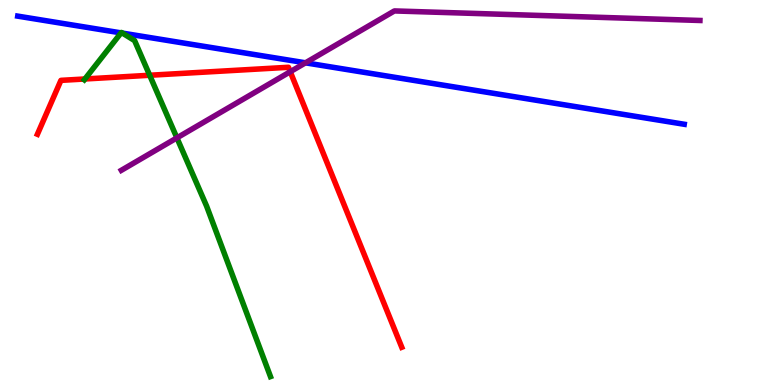[{'lines': ['blue', 'red'], 'intersections': []}, {'lines': ['green', 'red'], 'intersections': [{'x': 1.1, 'y': 7.95}, {'x': 1.93, 'y': 8.05}]}, {'lines': ['purple', 'red'], 'intersections': [{'x': 3.75, 'y': 8.14}]}, {'lines': ['blue', 'green'], 'intersections': [{'x': 1.56, 'y': 9.15}, {'x': 1.58, 'y': 9.14}]}, {'lines': ['blue', 'purple'], 'intersections': [{'x': 3.94, 'y': 8.37}]}, {'lines': ['green', 'purple'], 'intersections': [{'x': 2.28, 'y': 6.42}]}]